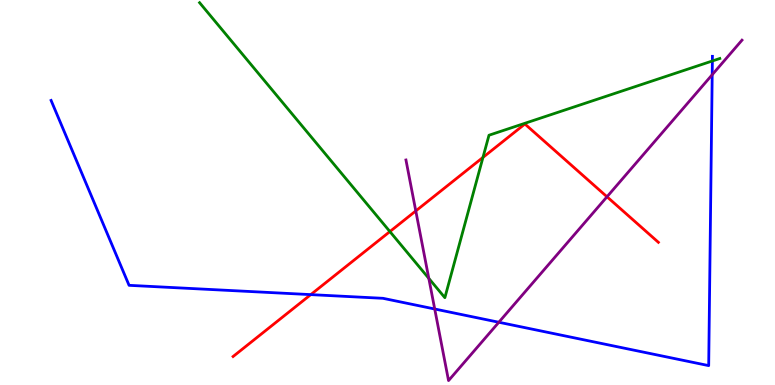[{'lines': ['blue', 'red'], 'intersections': [{'x': 4.01, 'y': 2.35}]}, {'lines': ['green', 'red'], 'intersections': [{'x': 5.03, 'y': 3.99}, {'x': 6.23, 'y': 5.91}]}, {'lines': ['purple', 'red'], 'intersections': [{'x': 5.37, 'y': 4.52}, {'x': 7.83, 'y': 4.89}]}, {'lines': ['blue', 'green'], 'intersections': [{'x': 9.19, 'y': 8.42}]}, {'lines': ['blue', 'purple'], 'intersections': [{'x': 5.61, 'y': 1.97}, {'x': 6.44, 'y': 1.63}, {'x': 9.19, 'y': 8.06}]}, {'lines': ['green', 'purple'], 'intersections': [{'x': 5.53, 'y': 2.77}]}]